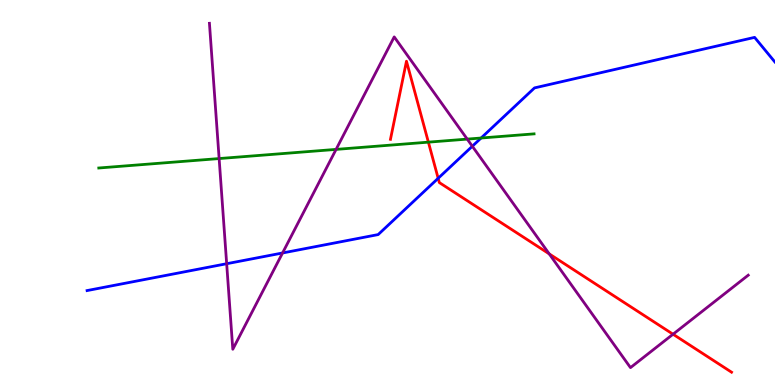[{'lines': ['blue', 'red'], 'intersections': [{'x': 5.65, 'y': 5.37}]}, {'lines': ['green', 'red'], 'intersections': [{'x': 5.53, 'y': 6.31}]}, {'lines': ['purple', 'red'], 'intersections': [{'x': 7.09, 'y': 3.41}, {'x': 8.68, 'y': 1.32}]}, {'lines': ['blue', 'green'], 'intersections': [{'x': 6.21, 'y': 6.42}]}, {'lines': ['blue', 'purple'], 'intersections': [{'x': 2.92, 'y': 3.15}, {'x': 3.65, 'y': 3.43}, {'x': 6.09, 'y': 6.2}]}, {'lines': ['green', 'purple'], 'intersections': [{'x': 2.83, 'y': 5.88}, {'x': 4.34, 'y': 6.12}, {'x': 6.03, 'y': 6.39}]}]